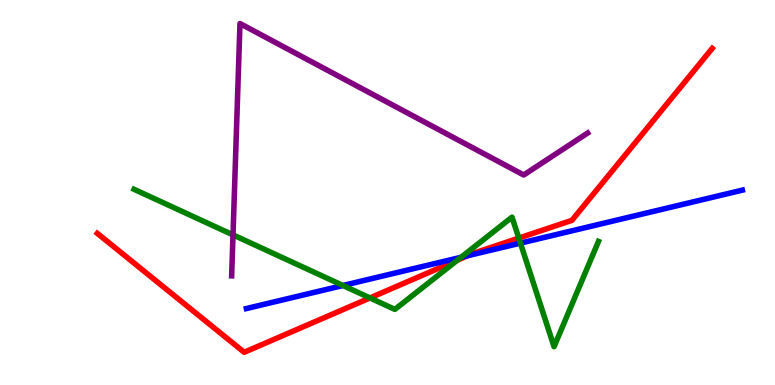[{'lines': ['blue', 'red'], 'intersections': [{'x': 6.03, 'y': 3.36}]}, {'lines': ['green', 'red'], 'intersections': [{'x': 4.77, 'y': 2.26}, {'x': 5.9, 'y': 3.24}, {'x': 6.69, 'y': 3.82}]}, {'lines': ['purple', 'red'], 'intersections': []}, {'lines': ['blue', 'green'], 'intersections': [{'x': 4.43, 'y': 2.58}, {'x': 5.95, 'y': 3.32}, {'x': 6.72, 'y': 3.69}]}, {'lines': ['blue', 'purple'], 'intersections': []}, {'lines': ['green', 'purple'], 'intersections': [{'x': 3.01, 'y': 3.9}]}]